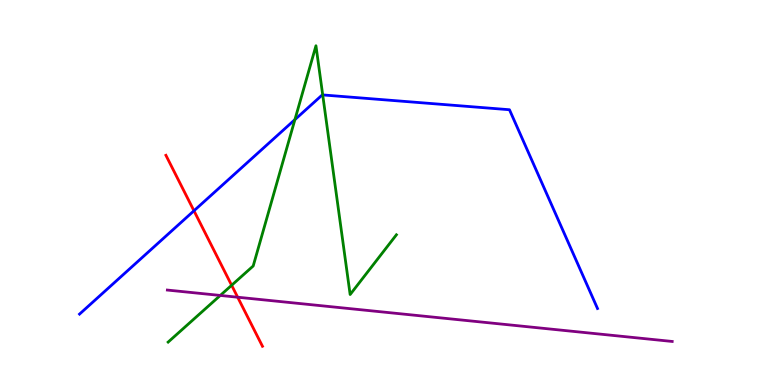[{'lines': ['blue', 'red'], 'intersections': [{'x': 2.5, 'y': 4.53}]}, {'lines': ['green', 'red'], 'intersections': [{'x': 2.99, 'y': 2.59}]}, {'lines': ['purple', 'red'], 'intersections': [{'x': 3.07, 'y': 2.28}]}, {'lines': ['blue', 'green'], 'intersections': [{'x': 3.81, 'y': 6.89}, {'x': 4.16, 'y': 7.53}]}, {'lines': ['blue', 'purple'], 'intersections': []}, {'lines': ['green', 'purple'], 'intersections': [{'x': 2.84, 'y': 2.33}]}]